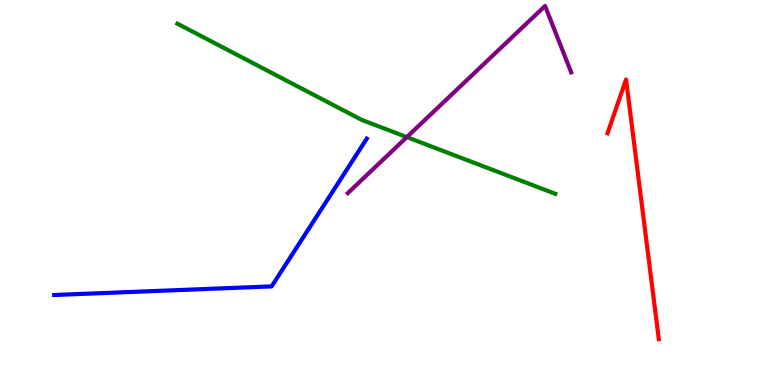[{'lines': ['blue', 'red'], 'intersections': []}, {'lines': ['green', 'red'], 'intersections': []}, {'lines': ['purple', 'red'], 'intersections': []}, {'lines': ['blue', 'green'], 'intersections': []}, {'lines': ['blue', 'purple'], 'intersections': []}, {'lines': ['green', 'purple'], 'intersections': [{'x': 5.25, 'y': 6.44}]}]